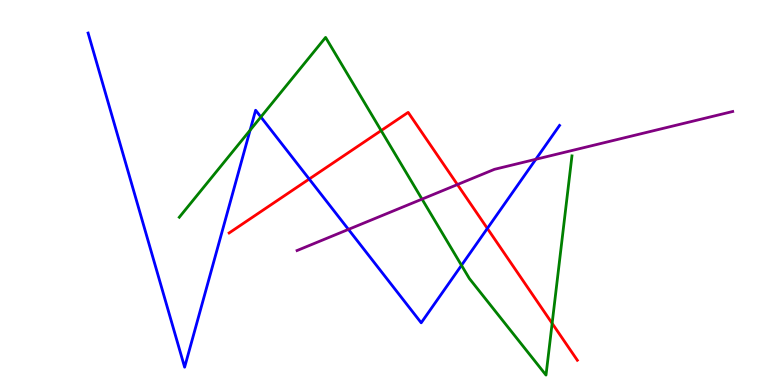[{'lines': ['blue', 'red'], 'intersections': [{'x': 3.99, 'y': 5.35}, {'x': 6.29, 'y': 4.07}]}, {'lines': ['green', 'red'], 'intersections': [{'x': 4.92, 'y': 6.61}, {'x': 7.12, 'y': 1.6}]}, {'lines': ['purple', 'red'], 'intersections': [{'x': 5.9, 'y': 5.21}]}, {'lines': ['blue', 'green'], 'intersections': [{'x': 3.23, 'y': 6.62}, {'x': 3.37, 'y': 6.96}, {'x': 5.95, 'y': 3.11}]}, {'lines': ['blue', 'purple'], 'intersections': [{'x': 4.5, 'y': 4.04}, {'x': 6.91, 'y': 5.86}]}, {'lines': ['green', 'purple'], 'intersections': [{'x': 5.45, 'y': 4.83}]}]